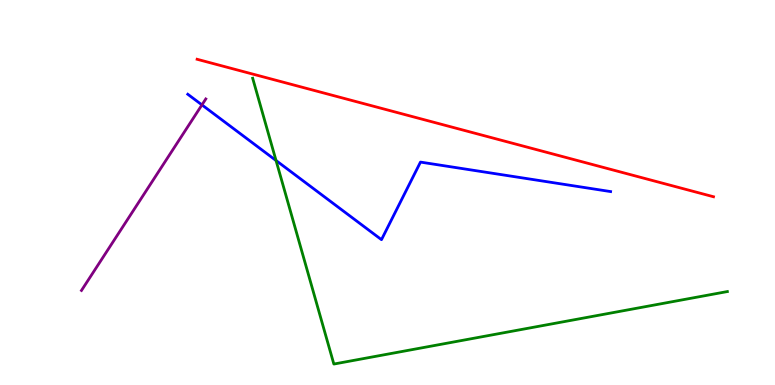[{'lines': ['blue', 'red'], 'intersections': []}, {'lines': ['green', 'red'], 'intersections': []}, {'lines': ['purple', 'red'], 'intersections': []}, {'lines': ['blue', 'green'], 'intersections': [{'x': 3.56, 'y': 5.83}]}, {'lines': ['blue', 'purple'], 'intersections': [{'x': 2.61, 'y': 7.28}]}, {'lines': ['green', 'purple'], 'intersections': []}]